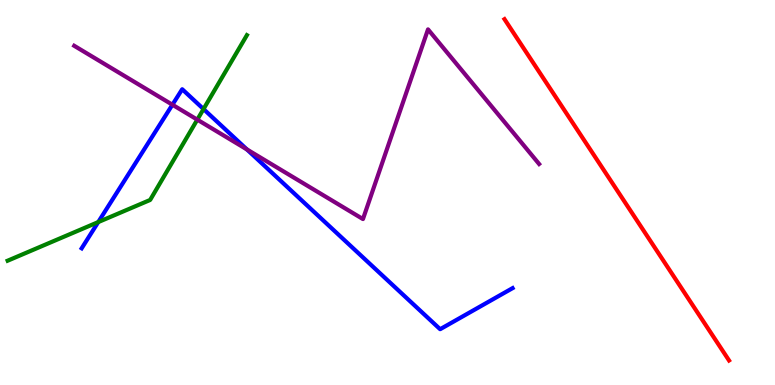[{'lines': ['blue', 'red'], 'intersections': []}, {'lines': ['green', 'red'], 'intersections': []}, {'lines': ['purple', 'red'], 'intersections': []}, {'lines': ['blue', 'green'], 'intersections': [{'x': 1.27, 'y': 4.23}, {'x': 2.63, 'y': 7.17}]}, {'lines': ['blue', 'purple'], 'intersections': [{'x': 2.22, 'y': 7.28}, {'x': 3.19, 'y': 6.12}]}, {'lines': ['green', 'purple'], 'intersections': [{'x': 2.55, 'y': 6.89}]}]